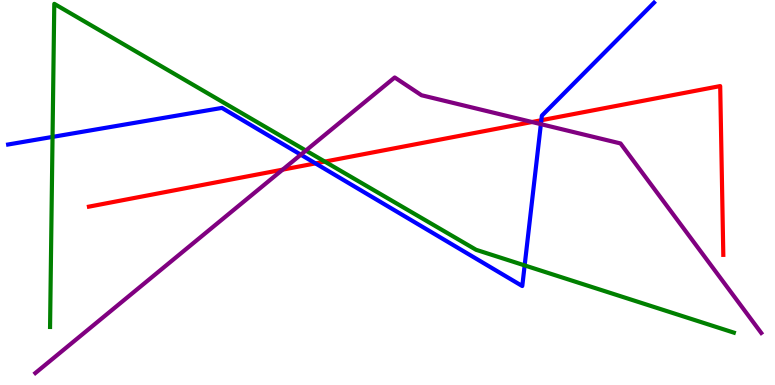[{'lines': ['blue', 'red'], 'intersections': [{'x': 4.07, 'y': 5.76}, {'x': 6.98, 'y': 6.88}]}, {'lines': ['green', 'red'], 'intersections': [{'x': 4.19, 'y': 5.8}]}, {'lines': ['purple', 'red'], 'intersections': [{'x': 3.65, 'y': 5.59}, {'x': 6.86, 'y': 6.83}]}, {'lines': ['blue', 'green'], 'intersections': [{'x': 0.678, 'y': 6.44}, {'x': 6.77, 'y': 3.11}]}, {'lines': ['blue', 'purple'], 'intersections': [{'x': 3.88, 'y': 5.98}, {'x': 6.98, 'y': 6.78}]}, {'lines': ['green', 'purple'], 'intersections': [{'x': 3.95, 'y': 6.09}]}]